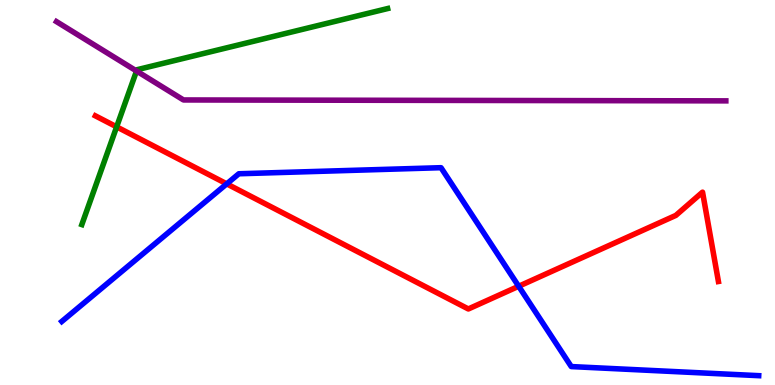[{'lines': ['blue', 'red'], 'intersections': [{'x': 2.93, 'y': 5.22}, {'x': 6.69, 'y': 2.56}]}, {'lines': ['green', 'red'], 'intersections': [{'x': 1.5, 'y': 6.71}]}, {'lines': ['purple', 'red'], 'intersections': []}, {'lines': ['blue', 'green'], 'intersections': []}, {'lines': ['blue', 'purple'], 'intersections': []}, {'lines': ['green', 'purple'], 'intersections': [{'x': 1.76, 'y': 8.16}]}]